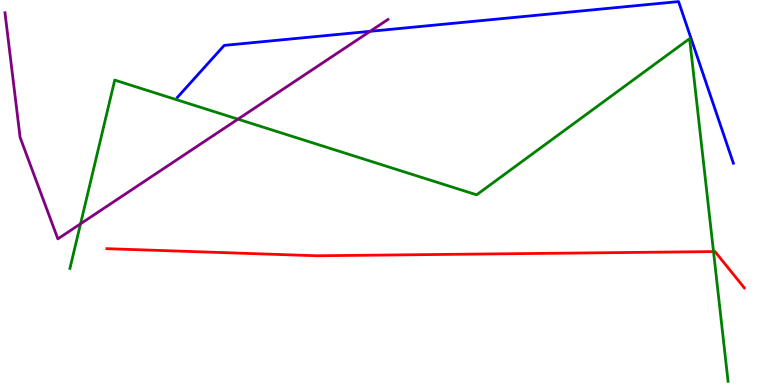[{'lines': ['blue', 'red'], 'intersections': []}, {'lines': ['green', 'red'], 'intersections': [{'x': 9.21, 'y': 3.47}]}, {'lines': ['purple', 'red'], 'intersections': []}, {'lines': ['blue', 'green'], 'intersections': []}, {'lines': ['blue', 'purple'], 'intersections': [{'x': 4.78, 'y': 9.19}]}, {'lines': ['green', 'purple'], 'intersections': [{'x': 1.04, 'y': 4.19}, {'x': 3.07, 'y': 6.9}]}]